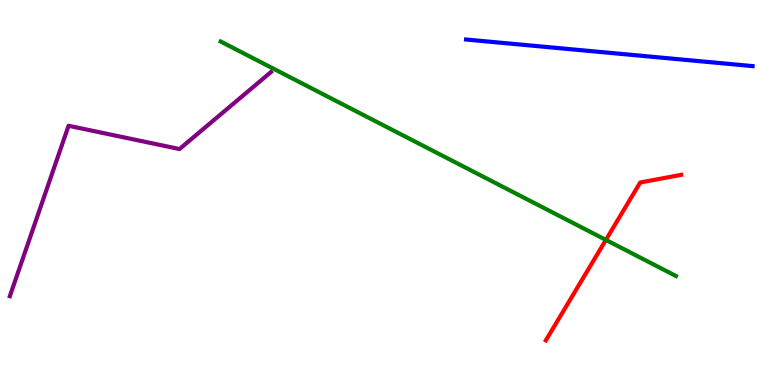[{'lines': ['blue', 'red'], 'intersections': []}, {'lines': ['green', 'red'], 'intersections': [{'x': 7.82, 'y': 3.77}]}, {'lines': ['purple', 'red'], 'intersections': []}, {'lines': ['blue', 'green'], 'intersections': []}, {'lines': ['blue', 'purple'], 'intersections': []}, {'lines': ['green', 'purple'], 'intersections': []}]